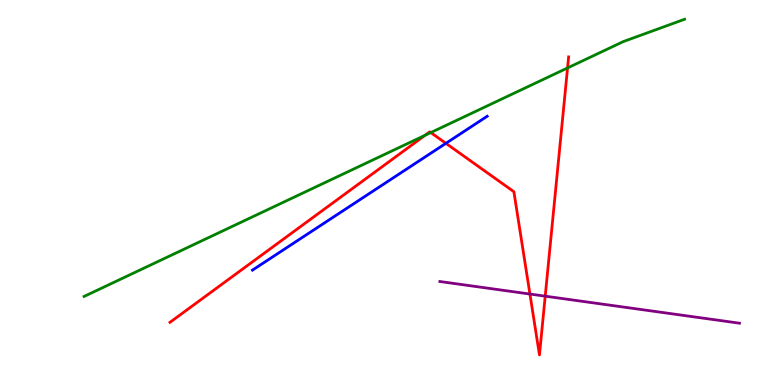[{'lines': ['blue', 'red'], 'intersections': [{'x': 5.75, 'y': 6.28}]}, {'lines': ['green', 'red'], 'intersections': [{'x': 5.48, 'y': 6.49}, {'x': 5.56, 'y': 6.56}, {'x': 7.32, 'y': 8.24}]}, {'lines': ['purple', 'red'], 'intersections': [{'x': 6.84, 'y': 2.36}, {'x': 7.04, 'y': 2.31}]}, {'lines': ['blue', 'green'], 'intersections': []}, {'lines': ['blue', 'purple'], 'intersections': []}, {'lines': ['green', 'purple'], 'intersections': []}]